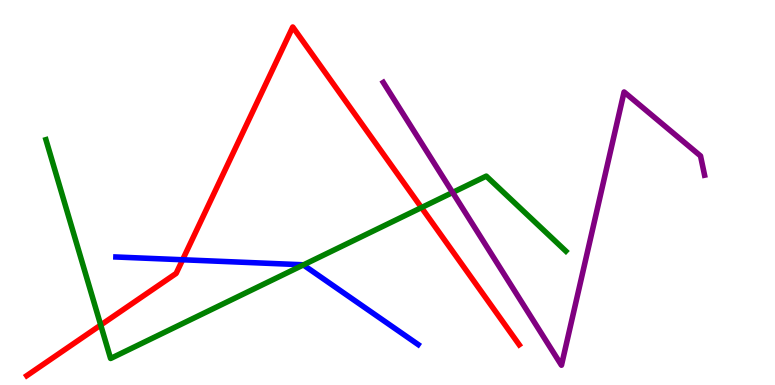[{'lines': ['blue', 'red'], 'intersections': [{'x': 2.36, 'y': 3.25}]}, {'lines': ['green', 'red'], 'intersections': [{'x': 1.3, 'y': 1.56}, {'x': 5.44, 'y': 4.61}]}, {'lines': ['purple', 'red'], 'intersections': []}, {'lines': ['blue', 'green'], 'intersections': [{'x': 3.91, 'y': 3.12}]}, {'lines': ['blue', 'purple'], 'intersections': []}, {'lines': ['green', 'purple'], 'intersections': [{'x': 5.84, 'y': 5.0}]}]